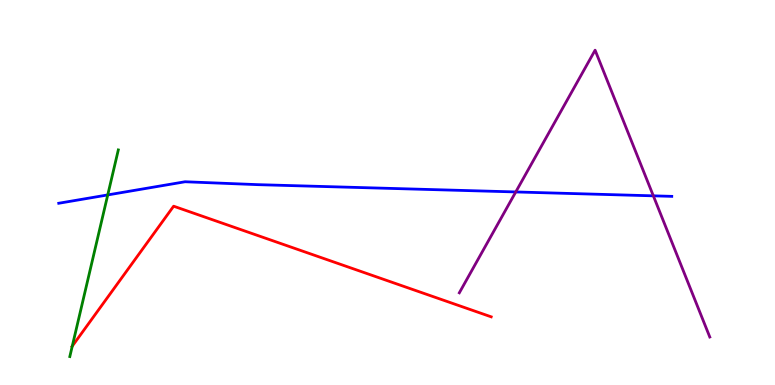[{'lines': ['blue', 'red'], 'intersections': []}, {'lines': ['green', 'red'], 'intersections': [{'x': 0.932, 'y': 1.01}]}, {'lines': ['purple', 'red'], 'intersections': []}, {'lines': ['blue', 'green'], 'intersections': [{'x': 1.39, 'y': 4.94}]}, {'lines': ['blue', 'purple'], 'intersections': [{'x': 6.66, 'y': 5.01}, {'x': 8.43, 'y': 4.91}]}, {'lines': ['green', 'purple'], 'intersections': []}]